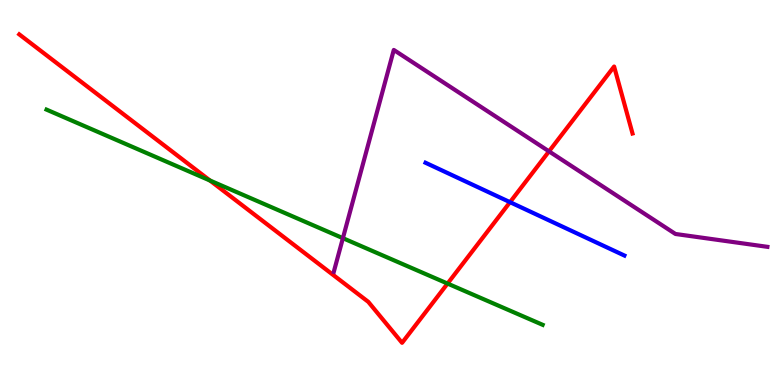[{'lines': ['blue', 'red'], 'intersections': [{'x': 6.58, 'y': 4.75}]}, {'lines': ['green', 'red'], 'intersections': [{'x': 2.71, 'y': 5.31}, {'x': 5.77, 'y': 2.63}]}, {'lines': ['purple', 'red'], 'intersections': [{'x': 7.08, 'y': 6.07}]}, {'lines': ['blue', 'green'], 'intersections': []}, {'lines': ['blue', 'purple'], 'intersections': []}, {'lines': ['green', 'purple'], 'intersections': [{'x': 4.42, 'y': 3.81}]}]